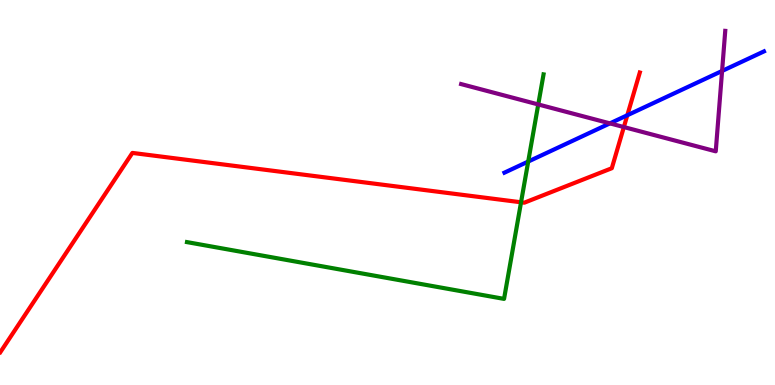[{'lines': ['blue', 'red'], 'intersections': [{'x': 8.09, 'y': 7.01}]}, {'lines': ['green', 'red'], 'intersections': [{'x': 6.72, 'y': 4.75}]}, {'lines': ['purple', 'red'], 'intersections': [{'x': 8.05, 'y': 6.7}]}, {'lines': ['blue', 'green'], 'intersections': [{'x': 6.82, 'y': 5.8}]}, {'lines': ['blue', 'purple'], 'intersections': [{'x': 7.87, 'y': 6.8}, {'x': 9.32, 'y': 8.16}]}, {'lines': ['green', 'purple'], 'intersections': [{'x': 6.95, 'y': 7.29}]}]